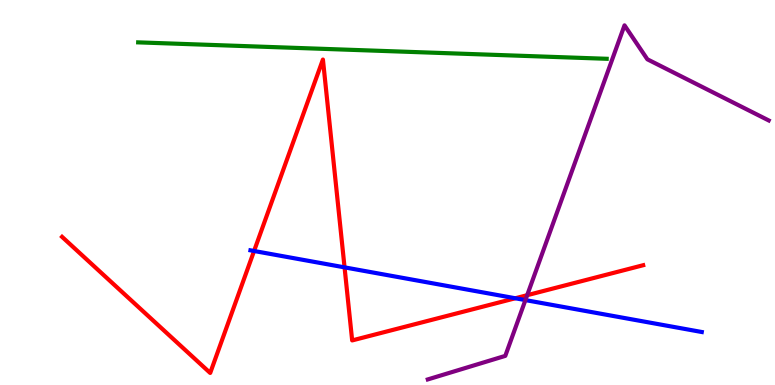[{'lines': ['blue', 'red'], 'intersections': [{'x': 3.28, 'y': 3.48}, {'x': 4.45, 'y': 3.06}, {'x': 6.65, 'y': 2.25}]}, {'lines': ['green', 'red'], 'intersections': []}, {'lines': ['purple', 'red'], 'intersections': [{'x': 6.8, 'y': 2.33}]}, {'lines': ['blue', 'green'], 'intersections': []}, {'lines': ['blue', 'purple'], 'intersections': [{'x': 6.78, 'y': 2.21}]}, {'lines': ['green', 'purple'], 'intersections': []}]